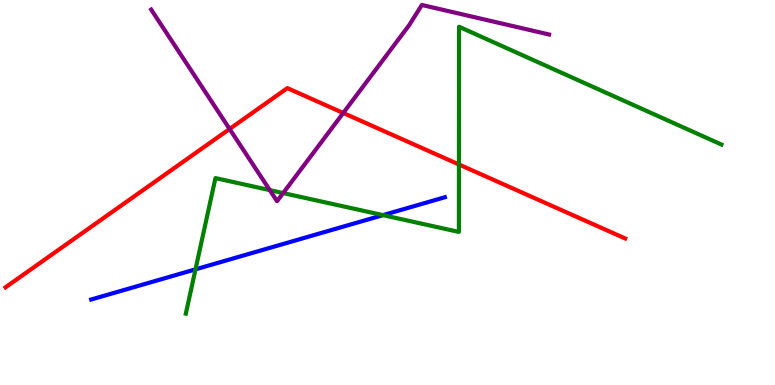[{'lines': ['blue', 'red'], 'intersections': []}, {'lines': ['green', 'red'], 'intersections': [{'x': 5.92, 'y': 5.73}]}, {'lines': ['purple', 'red'], 'intersections': [{'x': 2.96, 'y': 6.65}, {'x': 4.43, 'y': 7.07}]}, {'lines': ['blue', 'green'], 'intersections': [{'x': 2.52, 'y': 3.0}, {'x': 4.94, 'y': 4.41}]}, {'lines': ['blue', 'purple'], 'intersections': []}, {'lines': ['green', 'purple'], 'intersections': [{'x': 3.48, 'y': 5.06}, {'x': 3.65, 'y': 4.99}]}]